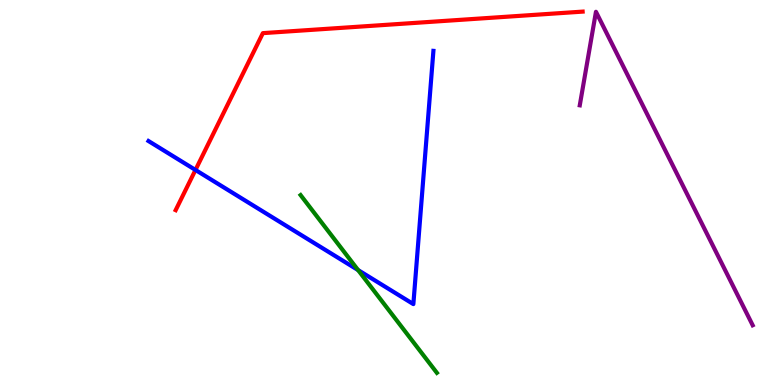[{'lines': ['blue', 'red'], 'intersections': [{'x': 2.52, 'y': 5.59}]}, {'lines': ['green', 'red'], 'intersections': []}, {'lines': ['purple', 'red'], 'intersections': []}, {'lines': ['blue', 'green'], 'intersections': [{'x': 4.62, 'y': 2.99}]}, {'lines': ['blue', 'purple'], 'intersections': []}, {'lines': ['green', 'purple'], 'intersections': []}]